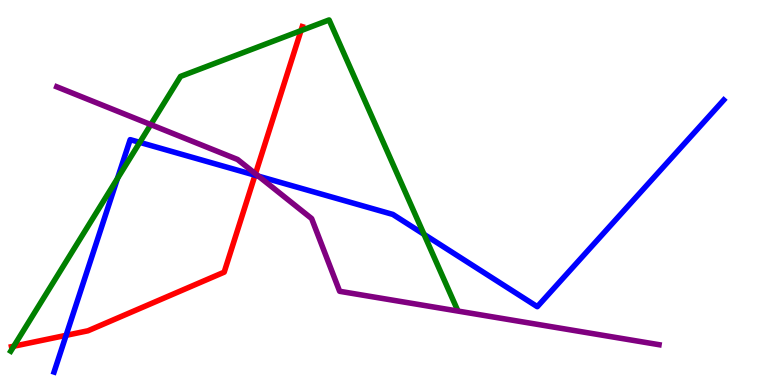[{'lines': ['blue', 'red'], 'intersections': [{'x': 0.853, 'y': 1.29}, {'x': 3.29, 'y': 5.45}]}, {'lines': ['green', 'red'], 'intersections': [{'x': 0.178, 'y': 1.01}, {'x': 3.88, 'y': 9.2}]}, {'lines': ['purple', 'red'], 'intersections': [{'x': 3.3, 'y': 5.49}]}, {'lines': ['blue', 'green'], 'intersections': [{'x': 1.52, 'y': 5.36}, {'x': 1.8, 'y': 6.3}, {'x': 5.47, 'y': 3.91}]}, {'lines': ['blue', 'purple'], 'intersections': [{'x': 3.34, 'y': 5.42}]}, {'lines': ['green', 'purple'], 'intersections': [{'x': 1.95, 'y': 6.76}]}]